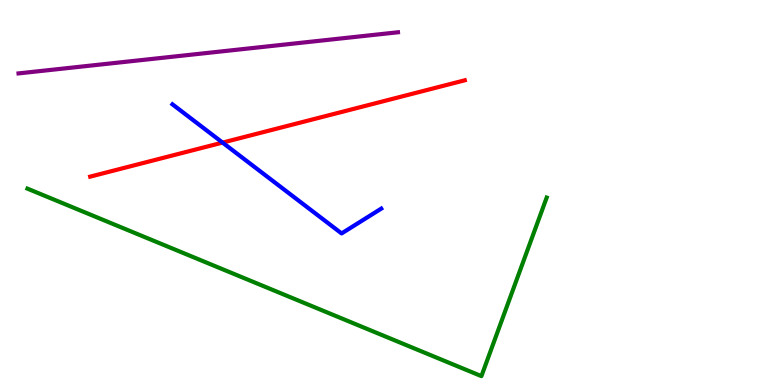[{'lines': ['blue', 'red'], 'intersections': [{'x': 2.87, 'y': 6.3}]}, {'lines': ['green', 'red'], 'intersections': []}, {'lines': ['purple', 'red'], 'intersections': []}, {'lines': ['blue', 'green'], 'intersections': []}, {'lines': ['blue', 'purple'], 'intersections': []}, {'lines': ['green', 'purple'], 'intersections': []}]